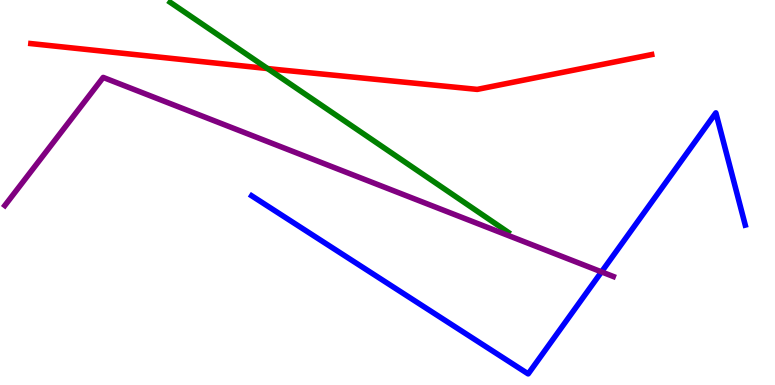[{'lines': ['blue', 'red'], 'intersections': []}, {'lines': ['green', 'red'], 'intersections': [{'x': 3.45, 'y': 8.22}]}, {'lines': ['purple', 'red'], 'intersections': []}, {'lines': ['blue', 'green'], 'intersections': []}, {'lines': ['blue', 'purple'], 'intersections': [{'x': 7.76, 'y': 2.94}]}, {'lines': ['green', 'purple'], 'intersections': []}]